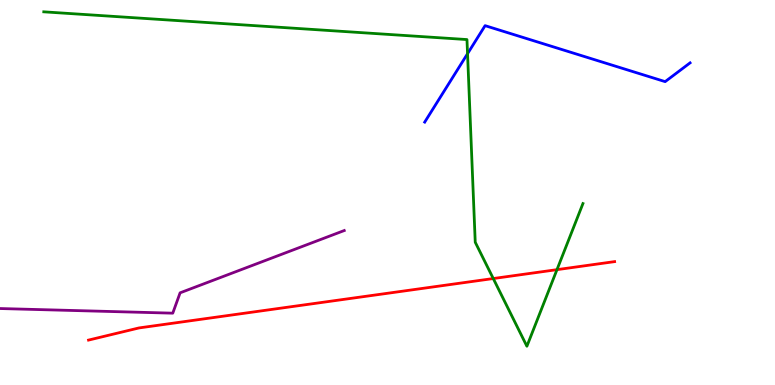[{'lines': ['blue', 'red'], 'intersections': []}, {'lines': ['green', 'red'], 'intersections': [{'x': 6.36, 'y': 2.77}, {'x': 7.19, 'y': 3.0}]}, {'lines': ['purple', 'red'], 'intersections': []}, {'lines': ['blue', 'green'], 'intersections': [{'x': 6.03, 'y': 8.61}]}, {'lines': ['blue', 'purple'], 'intersections': []}, {'lines': ['green', 'purple'], 'intersections': []}]